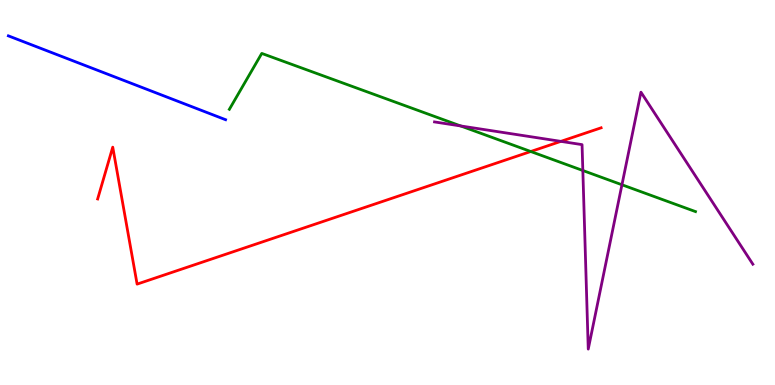[{'lines': ['blue', 'red'], 'intersections': []}, {'lines': ['green', 'red'], 'intersections': [{'x': 6.85, 'y': 6.06}]}, {'lines': ['purple', 'red'], 'intersections': [{'x': 7.24, 'y': 6.33}]}, {'lines': ['blue', 'green'], 'intersections': []}, {'lines': ['blue', 'purple'], 'intersections': []}, {'lines': ['green', 'purple'], 'intersections': [{'x': 5.94, 'y': 6.73}, {'x': 7.52, 'y': 5.57}, {'x': 8.03, 'y': 5.2}]}]